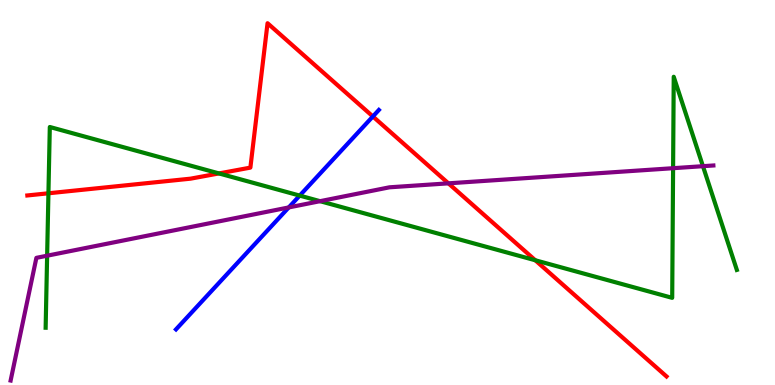[{'lines': ['blue', 'red'], 'intersections': [{'x': 4.81, 'y': 6.97}]}, {'lines': ['green', 'red'], 'intersections': [{'x': 0.625, 'y': 4.98}, {'x': 2.83, 'y': 5.5}, {'x': 6.91, 'y': 3.24}]}, {'lines': ['purple', 'red'], 'intersections': [{'x': 5.79, 'y': 5.24}]}, {'lines': ['blue', 'green'], 'intersections': [{'x': 3.87, 'y': 4.92}]}, {'lines': ['blue', 'purple'], 'intersections': [{'x': 3.73, 'y': 4.61}]}, {'lines': ['green', 'purple'], 'intersections': [{'x': 0.608, 'y': 3.36}, {'x': 4.13, 'y': 4.77}, {'x': 8.69, 'y': 5.63}, {'x': 9.07, 'y': 5.68}]}]